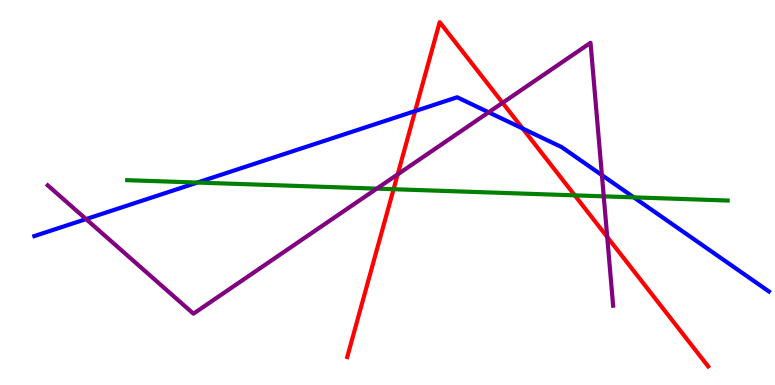[{'lines': ['blue', 'red'], 'intersections': [{'x': 5.36, 'y': 7.12}, {'x': 6.74, 'y': 6.66}]}, {'lines': ['green', 'red'], 'intersections': [{'x': 5.08, 'y': 5.09}, {'x': 7.42, 'y': 4.93}]}, {'lines': ['purple', 'red'], 'intersections': [{'x': 5.13, 'y': 5.47}, {'x': 6.48, 'y': 7.33}, {'x': 7.84, 'y': 3.85}]}, {'lines': ['blue', 'green'], 'intersections': [{'x': 2.55, 'y': 5.26}, {'x': 8.18, 'y': 4.87}]}, {'lines': ['blue', 'purple'], 'intersections': [{'x': 1.11, 'y': 4.31}, {'x': 6.31, 'y': 7.08}, {'x': 7.77, 'y': 5.45}]}, {'lines': ['green', 'purple'], 'intersections': [{'x': 4.86, 'y': 5.1}, {'x': 7.79, 'y': 4.9}]}]